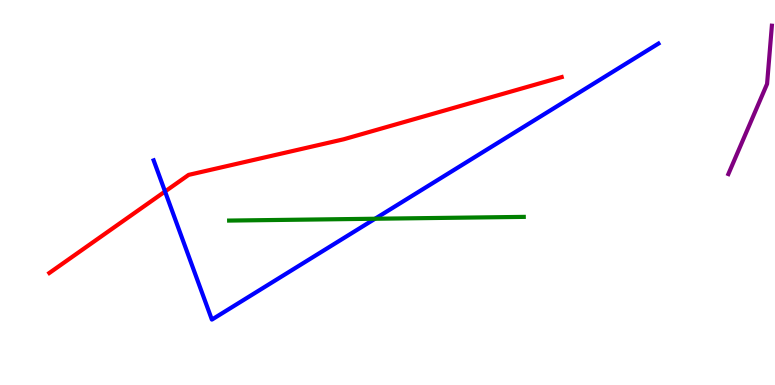[{'lines': ['blue', 'red'], 'intersections': [{'x': 2.13, 'y': 5.03}]}, {'lines': ['green', 'red'], 'intersections': []}, {'lines': ['purple', 'red'], 'intersections': []}, {'lines': ['blue', 'green'], 'intersections': [{'x': 4.84, 'y': 4.32}]}, {'lines': ['blue', 'purple'], 'intersections': []}, {'lines': ['green', 'purple'], 'intersections': []}]